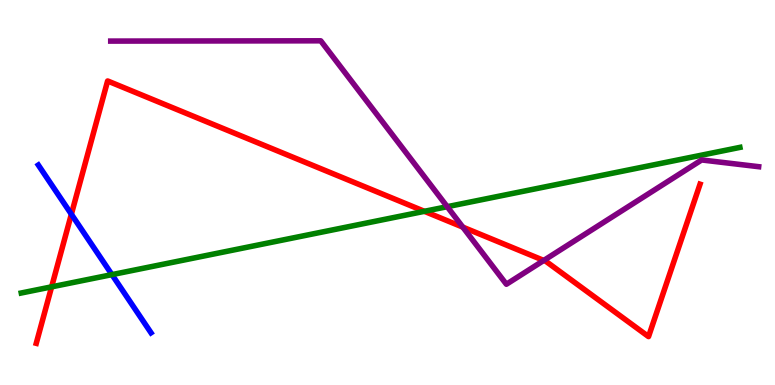[{'lines': ['blue', 'red'], 'intersections': [{'x': 0.921, 'y': 4.44}]}, {'lines': ['green', 'red'], 'intersections': [{'x': 0.666, 'y': 2.55}, {'x': 5.48, 'y': 4.51}]}, {'lines': ['purple', 'red'], 'intersections': [{'x': 5.97, 'y': 4.1}, {'x': 7.02, 'y': 3.24}]}, {'lines': ['blue', 'green'], 'intersections': [{'x': 1.44, 'y': 2.87}]}, {'lines': ['blue', 'purple'], 'intersections': []}, {'lines': ['green', 'purple'], 'intersections': [{'x': 5.77, 'y': 4.63}]}]